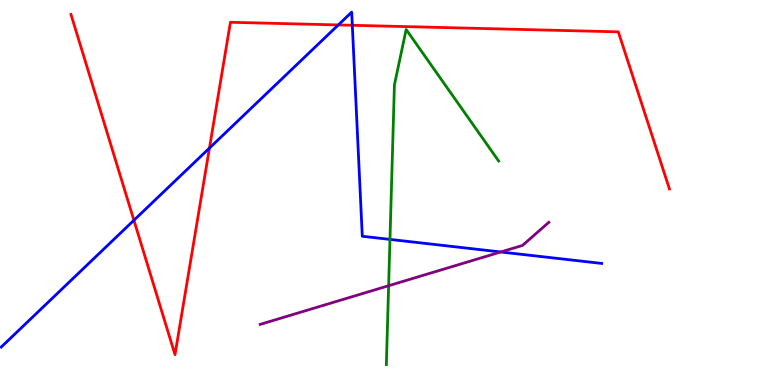[{'lines': ['blue', 'red'], 'intersections': [{'x': 1.73, 'y': 4.28}, {'x': 2.7, 'y': 6.15}, {'x': 4.37, 'y': 9.35}, {'x': 4.55, 'y': 9.34}]}, {'lines': ['green', 'red'], 'intersections': []}, {'lines': ['purple', 'red'], 'intersections': []}, {'lines': ['blue', 'green'], 'intersections': [{'x': 5.03, 'y': 3.78}]}, {'lines': ['blue', 'purple'], 'intersections': [{'x': 6.46, 'y': 3.46}]}, {'lines': ['green', 'purple'], 'intersections': [{'x': 5.01, 'y': 2.58}]}]